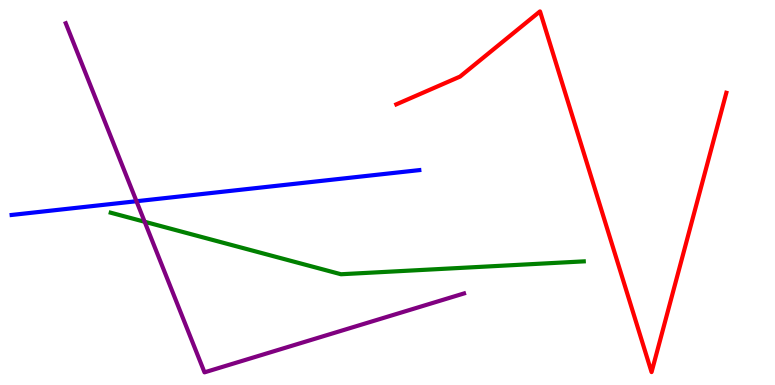[{'lines': ['blue', 'red'], 'intersections': []}, {'lines': ['green', 'red'], 'intersections': []}, {'lines': ['purple', 'red'], 'intersections': []}, {'lines': ['blue', 'green'], 'intersections': []}, {'lines': ['blue', 'purple'], 'intersections': [{'x': 1.76, 'y': 4.77}]}, {'lines': ['green', 'purple'], 'intersections': [{'x': 1.87, 'y': 4.24}]}]